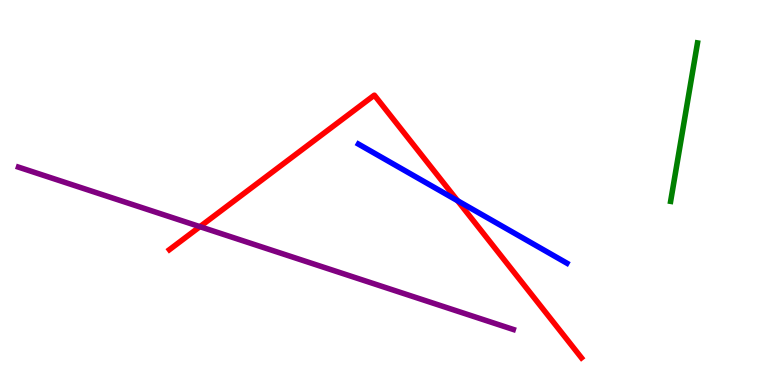[{'lines': ['blue', 'red'], 'intersections': [{'x': 5.9, 'y': 4.79}]}, {'lines': ['green', 'red'], 'intersections': []}, {'lines': ['purple', 'red'], 'intersections': [{'x': 2.58, 'y': 4.11}]}, {'lines': ['blue', 'green'], 'intersections': []}, {'lines': ['blue', 'purple'], 'intersections': []}, {'lines': ['green', 'purple'], 'intersections': []}]